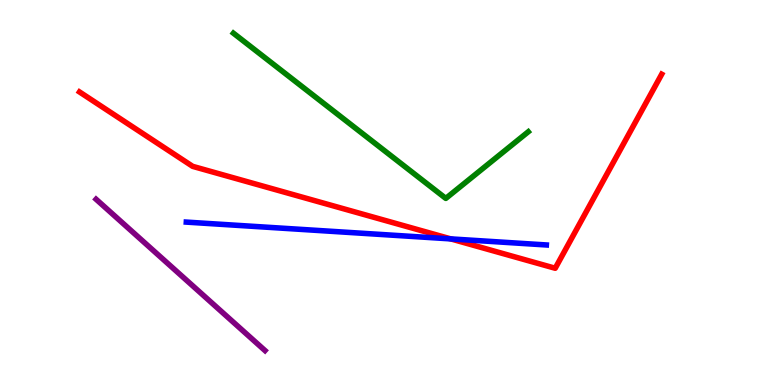[{'lines': ['blue', 'red'], 'intersections': [{'x': 5.82, 'y': 3.79}]}, {'lines': ['green', 'red'], 'intersections': []}, {'lines': ['purple', 'red'], 'intersections': []}, {'lines': ['blue', 'green'], 'intersections': []}, {'lines': ['blue', 'purple'], 'intersections': []}, {'lines': ['green', 'purple'], 'intersections': []}]